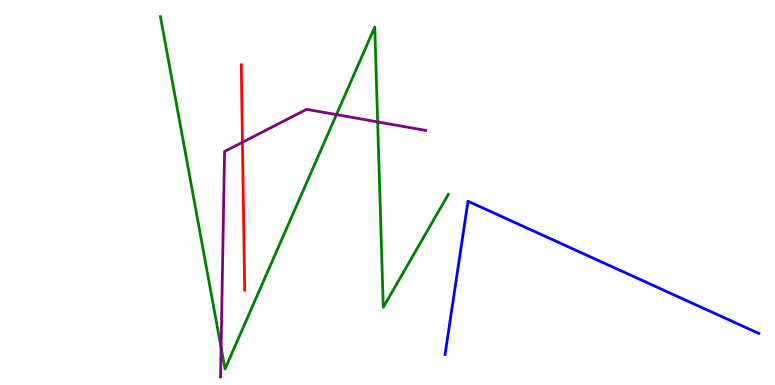[{'lines': ['blue', 'red'], 'intersections': []}, {'lines': ['green', 'red'], 'intersections': []}, {'lines': ['purple', 'red'], 'intersections': [{'x': 3.13, 'y': 6.3}]}, {'lines': ['blue', 'green'], 'intersections': []}, {'lines': ['blue', 'purple'], 'intersections': []}, {'lines': ['green', 'purple'], 'intersections': [{'x': 2.85, 'y': 0.973}, {'x': 4.34, 'y': 7.02}, {'x': 4.87, 'y': 6.83}]}]